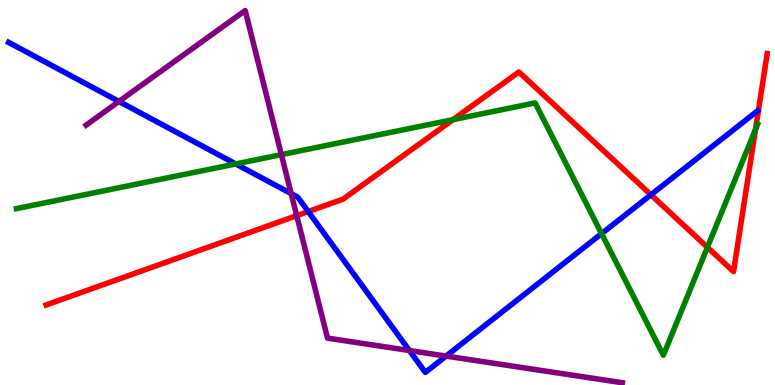[{'lines': ['blue', 'red'], 'intersections': [{'x': 3.98, 'y': 4.51}, {'x': 8.4, 'y': 4.94}]}, {'lines': ['green', 'red'], 'intersections': [{'x': 5.85, 'y': 6.89}, {'x': 9.13, 'y': 3.58}, {'x': 9.75, 'y': 6.64}]}, {'lines': ['purple', 'red'], 'intersections': [{'x': 3.83, 'y': 4.4}]}, {'lines': ['blue', 'green'], 'intersections': [{'x': 3.04, 'y': 5.74}, {'x': 7.76, 'y': 3.93}]}, {'lines': ['blue', 'purple'], 'intersections': [{'x': 1.53, 'y': 7.37}, {'x': 3.76, 'y': 4.97}, {'x': 5.28, 'y': 0.895}, {'x': 5.76, 'y': 0.751}]}, {'lines': ['green', 'purple'], 'intersections': [{'x': 3.63, 'y': 5.98}]}]